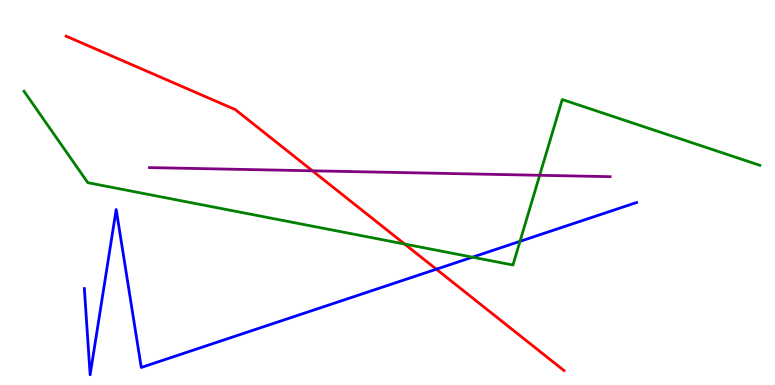[{'lines': ['blue', 'red'], 'intersections': [{'x': 5.63, 'y': 3.01}]}, {'lines': ['green', 'red'], 'intersections': [{'x': 5.22, 'y': 3.66}]}, {'lines': ['purple', 'red'], 'intersections': [{'x': 4.03, 'y': 5.56}]}, {'lines': ['blue', 'green'], 'intersections': [{'x': 6.1, 'y': 3.32}, {'x': 6.71, 'y': 3.73}]}, {'lines': ['blue', 'purple'], 'intersections': []}, {'lines': ['green', 'purple'], 'intersections': [{'x': 6.96, 'y': 5.45}]}]